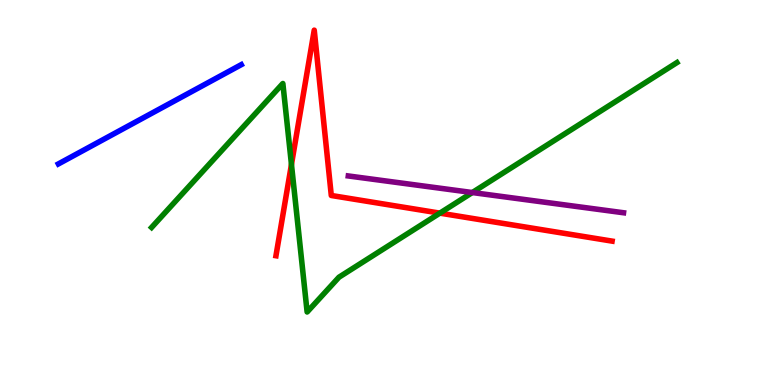[{'lines': ['blue', 'red'], 'intersections': []}, {'lines': ['green', 'red'], 'intersections': [{'x': 3.76, 'y': 5.73}, {'x': 5.68, 'y': 4.46}]}, {'lines': ['purple', 'red'], 'intersections': []}, {'lines': ['blue', 'green'], 'intersections': []}, {'lines': ['blue', 'purple'], 'intersections': []}, {'lines': ['green', 'purple'], 'intersections': [{'x': 6.09, 'y': 5.0}]}]